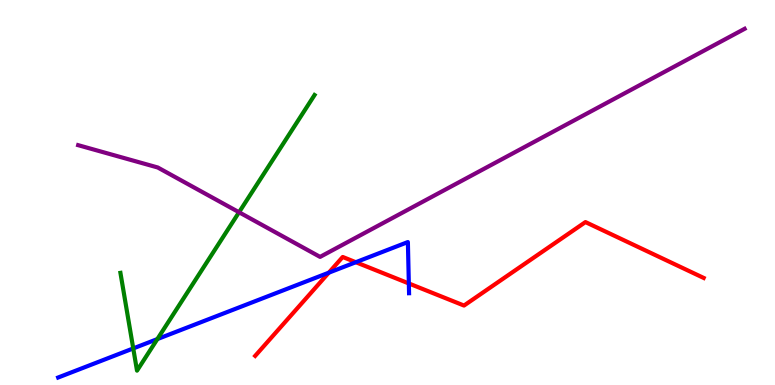[{'lines': ['blue', 'red'], 'intersections': [{'x': 4.24, 'y': 2.92}, {'x': 4.59, 'y': 3.19}, {'x': 5.28, 'y': 2.64}]}, {'lines': ['green', 'red'], 'intersections': []}, {'lines': ['purple', 'red'], 'intersections': []}, {'lines': ['blue', 'green'], 'intersections': [{'x': 1.72, 'y': 0.95}, {'x': 2.03, 'y': 1.19}]}, {'lines': ['blue', 'purple'], 'intersections': []}, {'lines': ['green', 'purple'], 'intersections': [{'x': 3.08, 'y': 4.49}]}]